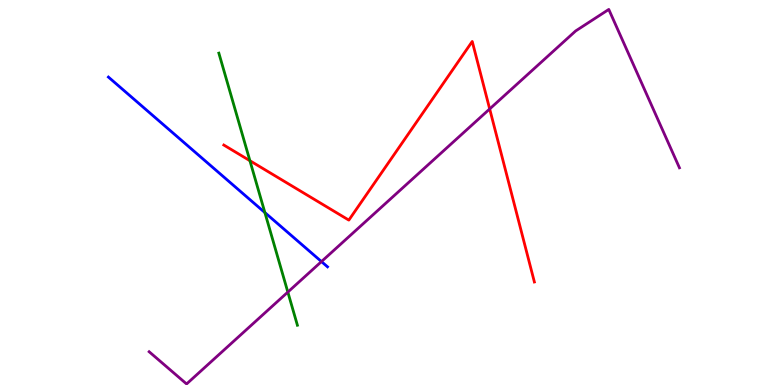[{'lines': ['blue', 'red'], 'intersections': []}, {'lines': ['green', 'red'], 'intersections': [{'x': 3.22, 'y': 5.83}]}, {'lines': ['purple', 'red'], 'intersections': [{'x': 6.32, 'y': 7.17}]}, {'lines': ['blue', 'green'], 'intersections': [{'x': 3.42, 'y': 4.48}]}, {'lines': ['blue', 'purple'], 'intersections': [{'x': 4.15, 'y': 3.21}]}, {'lines': ['green', 'purple'], 'intersections': [{'x': 3.71, 'y': 2.41}]}]